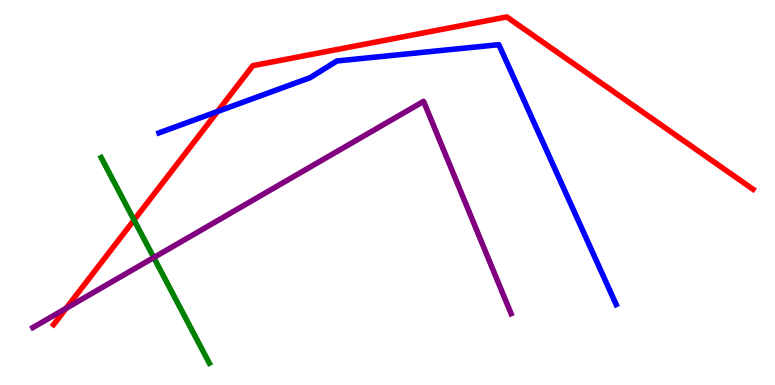[{'lines': ['blue', 'red'], 'intersections': [{'x': 2.81, 'y': 7.1}]}, {'lines': ['green', 'red'], 'intersections': [{'x': 1.73, 'y': 4.28}]}, {'lines': ['purple', 'red'], 'intersections': [{'x': 0.853, 'y': 1.99}]}, {'lines': ['blue', 'green'], 'intersections': []}, {'lines': ['blue', 'purple'], 'intersections': []}, {'lines': ['green', 'purple'], 'intersections': [{'x': 1.98, 'y': 3.31}]}]